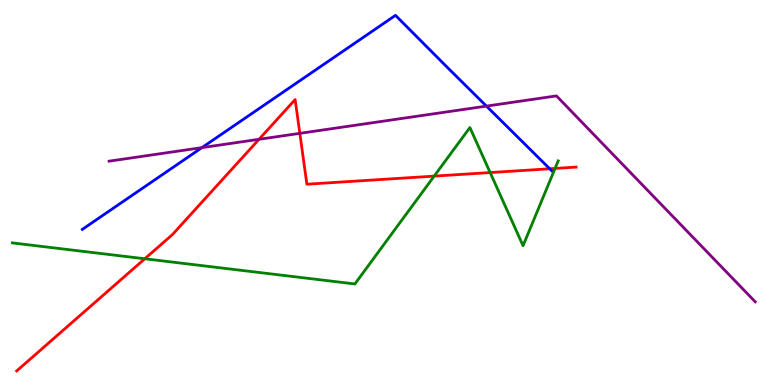[{'lines': ['blue', 'red'], 'intersections': [{'x': 7.09, 'y': 5.62}]}, {'lines': ['green', 'red'], 'intersections': [{'x': 1.87, 'y': 3.28}, {'x': 5.6, 'y': 5.43}, {'x': 6.32, 'y': 5.52}, {'x': 7.16, 'y': 5.63}]}, {'lines': ['purple', 'red'], 'intersections': [{'x': 3.34, 'y': 6.38}, {'x': 3.87, 'y': 6.54}]}, {'lines': ['blue', 'green'], 'intersections': []}, {'lines': ['blue', 'purple'], 'intersections': [{'x': 2.61, 'y': 6.17}, {'x': 6.28, 'y': 7.24}]}, {'lines': ['green', 'purple'], 'intersections': []}]